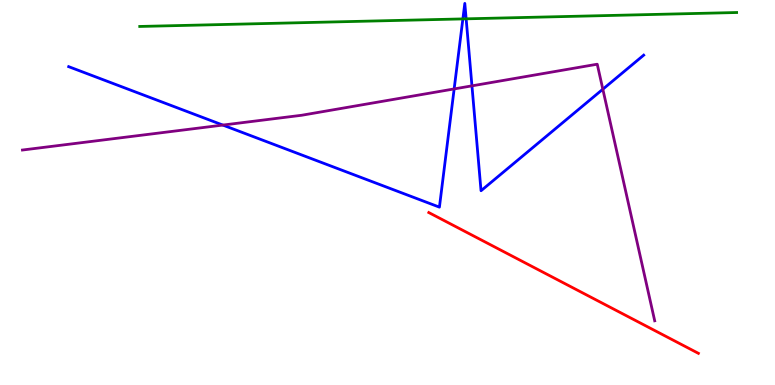[{'lines': ['blue', 'red'], 'intersections': []}, {'lines': ['green', 'red'], 'intersections': []}, {'lines': ['purple', 'red'], 'intersections': []}, {'lines': ['blue', 'green'], 'intersections': [{'x': 5.97, 'y': 9.51}, {'x': 6.01, 'y': 9.51}]}, {'lines': ['blue', 'purple'], 'intersections': [{'x': 2.88, 'y': 6.75}, {'x': 5.86, 'y': 7.69}, {'x': 6.09, 'y': 7.77}, {'x': 7.78, 'y': 7.68}]}, {'lines': ['green', 'purple'], 'intersections': []}]